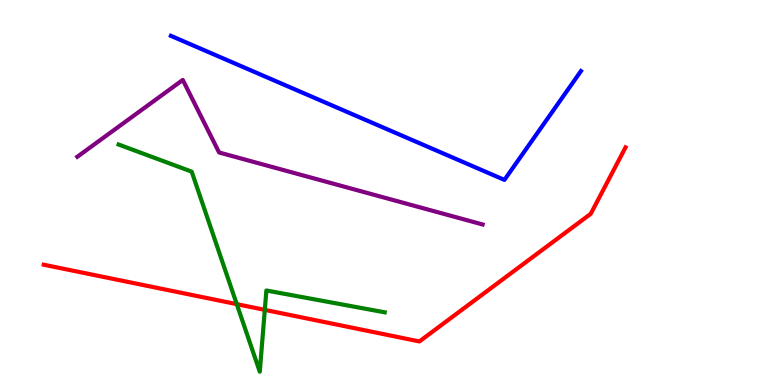[{'lines': ['blue', 'red'], 'intersections': []}, {'lines': ['green', 'red'], 'intersections': [{'x': 3.06, 'y': 2.1}, {'x': 3.42, 'y': 1.95}]}, {'lines': ['purple', 'red'], 'intersections': []}, {'lines': ['blue', 'green'], 'intersections': []}, {'lines': ['blue', 'purple'], 'intersections': []}, {'lines': ['green', 'purple'], 'intersections': []}]